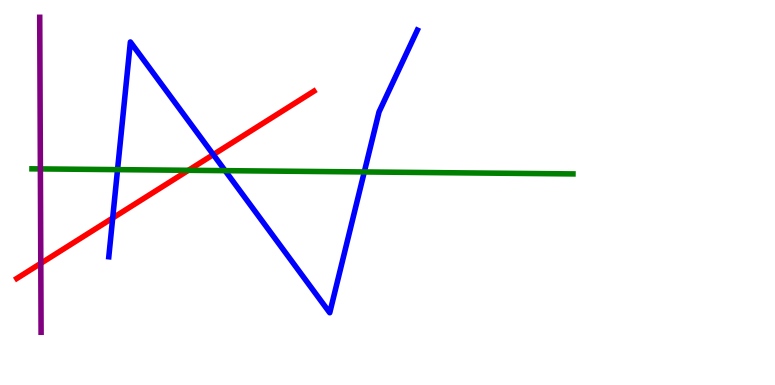[{'lines': ['blue', 'red'], 'intersections': [{'x': 1.45, 'y': 4.34}, {'x': 2.75, 'y': 5.98}]}, {'lines': ['green', 'red'], 'intersections': [{'x': 2.43, 'y': 5.58}]}, {'lines': ['purple', 'red'], 'intersections': [{'x': 0.526, 'y': 3.16}]}, {'lines': ['blue', 'green'], 'intersections': [{'x': 1.52, 'y': 5.59}, {'x': 2.9, 'y': 5.57}, {'x': 4.7, 'y': 5.53}]}, {'lines': ['blue', 'purple'], 'intersections': []}, {'lines': ['green', 'purple'], 'intersections': [{'x': 0.521, 'y': 5.61}]}]